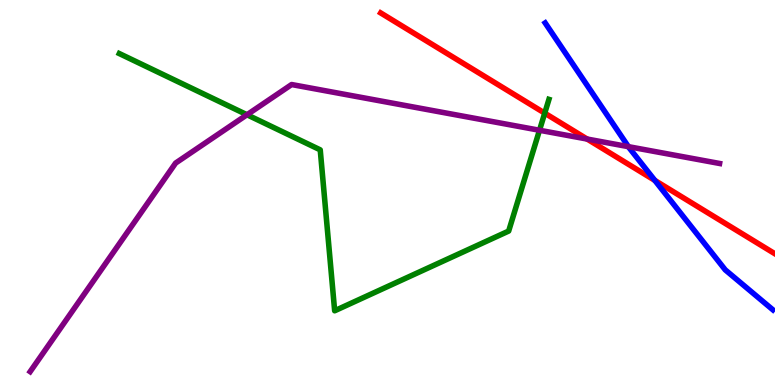[{'lines': ['blue', 'red'], 'intersections': [{'x': 8.45, 'y': 5.31}]}, {'lines': ['green', 'red'], 'intersections': [{'x': 7.03, 'y': 7.06}]}, {'lines': ['purple', 'red'], 'intersections': [{'x': 7.58, 'y': 6.39}]}, {'lines': ['blue', 'green'], 'intersections': []}, {'lines': ['blue', 'purple'], 'intersections': [{'x': 8.11, 'y': 6.19}]}, {'lines': ['green', 'purple'], 'intersections': [{'x': 3.19, 'y': 7.02}, {'x': 6.96, 'y': 6.62}]}]